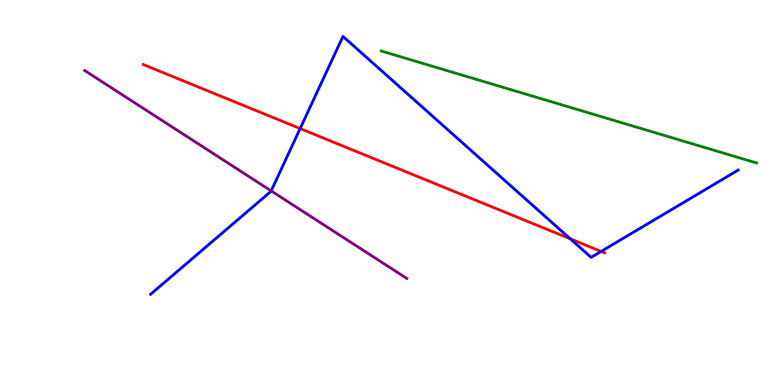[{'lines': ['blue', 'red'], 'intersections': [{'x': 3.87, 'y': 6.66}, {'x': 7.36, 'y': 3.8}, {'x': 7.76, 'y': 3.47}]}, {'lines': ['green', 'red'], 'intersections': []}, {'lines': ['purple', 'red'], 'intersections': []}, {'lines': ['blue', 'green'], 'intersections': []}, {'lines': ['blue', 'purple'], 'intersections': [{'x': 3.5, 'y': 5.04}]}, {'lines': ['green', 'purple'], 'intersections': []}]